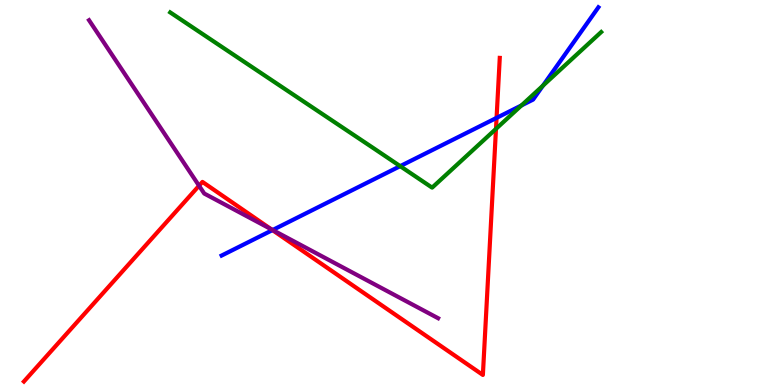[{'lines': ['blue', 'red'], 'intersections': [{'x': 3.52, 'y': 4.02}, {'x': 6.41, 'y': 6.94}]}, {'lines': ['green', 'red'], 'intersections': [{'x': 6.4, 'y': 6.65}]}, {'lines': ['purple', 'red'], 'intersections': [{'x': 2.57, 'y': 5.18}, {'x': 3.5, 'y': 4.05}]}, {'lines': ['blue', 'green'], 'intersections': [{'x': 5.16, 'y': 5.68}, {'x': 6.73, 'y': 7.26}, {'x': 7.01, 'y': 7.77}]}, {'lines': ['blue', 'purple'], 'intersections': [{'x': 3.52, 'y': 4.03}]}, {'lines': ['green', 'purple'], 'intersections': []}]